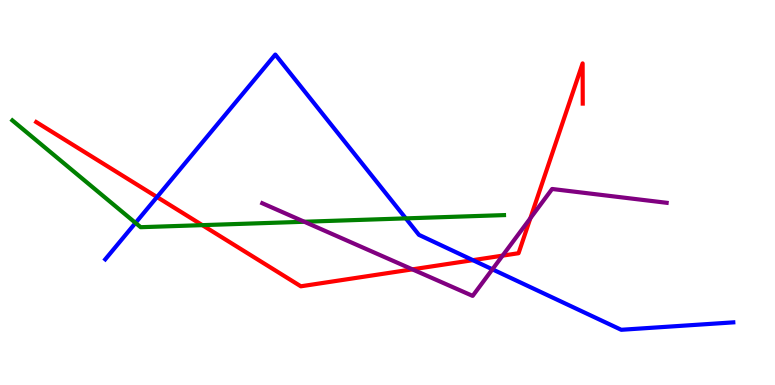[{'lines': ['blue', 'red'], 'intersections': [{'x': 2.03, 'y': 4.88}, {'x': 6.1, 'y': 3.24}]}, {'lines': ['green', 'red'], 'intersections': [{'x': 2.61, 'y': 4.15}]}, {'lines': ['purple', 'red'], 'intersections': [{'x': 5.32, 'y': 3.0}, {'x': 6.48, 'y': 3.36}, {'x': 6.84, 'y': 4.33}]}, {'lines': ['blue', 'green'], 'intersections': [{'x': 1.75, 'y': 4.21}, {'x': 5.24, 'y': 4.33}]}, {'lines': ['blue', 'purple'], 'intersections': [{'x': 6.35, 'y': 3.0}]}, {'lines': ['green', 'purple'], 'intersections': [{'x': 3.93, 'y': 4.24}]}]